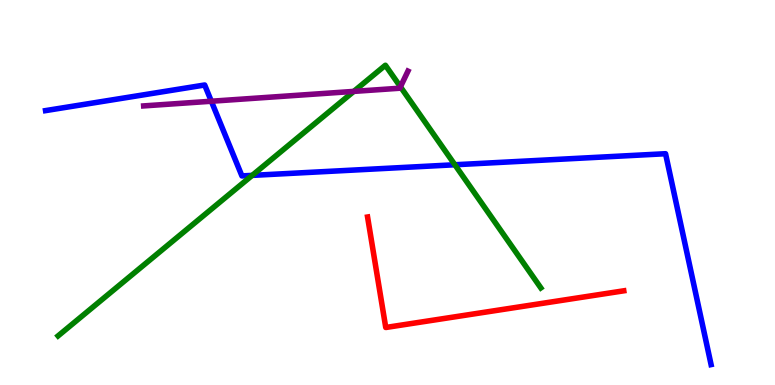[{'lines': ['blue', 'red'], 'intersections': []}, {'lines': ['green', 'red'], 'intersections': []}, {'lines': ['purple', 'red'], 'intersections': []}, {'lines': ['blue', 'green'], 'intersections': [{'x': 3.25, 'y': 5.44}, {'x': 5.87, 'y': 5.72}]}, {'lines': ['blue', 'purple'], 'intersections': [{'x': 2.73, 'y': 7.37}]}, {'lines': ['green', 'purple'], 'intersections': [{'x': 4.56, 'y': 7.63}, {'x': 5.17, 'y': 7.75}]}]